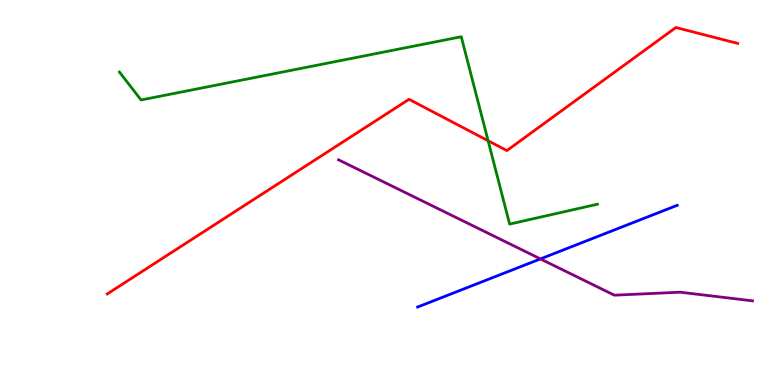[{'lines': ['blue', 'red'], 'intersections': []}, {'lines': ['green', 'red'], 'intersections': [{'x': 6.3, 'y': 6.34}]}, {'lines': ['purple', 'red'], 'intersections': []}, {'lines': ['blue', 'green'], 'intersections': []}, {'lines': ['blue', 'purple'], 'intersections': [{'x': 6.97, 'y': 3.28}]}, {'lines': ['green', 'purple'], 'intersections': []}]